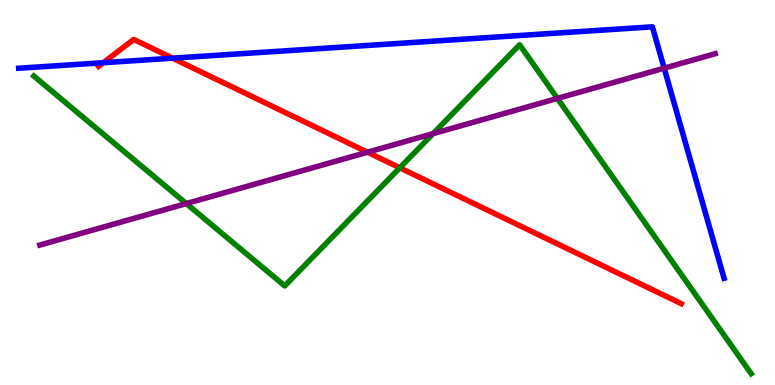[{'lines': ['blue', 'red'], 'intersections': [{'x': 1.33, 'y': 8.37}, {'x': 2.23, 'y': 8.49}]}, {'lines': ['green', 'red'], 'intersections': [{'x': 5.16, 'y': 5.64}]}, {'lines': ['purple', 'red'], 'intersections': [{'x': 4.74, 'y': 6.05}]}, {'lines': ['blue', 'green'], 'intersections': []}, {'lines': ['blue', 'purple'], 'intersections': [{'x': 8.57, 'y': 8.23}]}, {'lines': ['green', 'purple'], 'intersections': [{'x': 2.4, 'y': 4.71}, {'x': 5.59, 'y': 6.53}, {'x': 7.19, 'y': 7.44}]}]